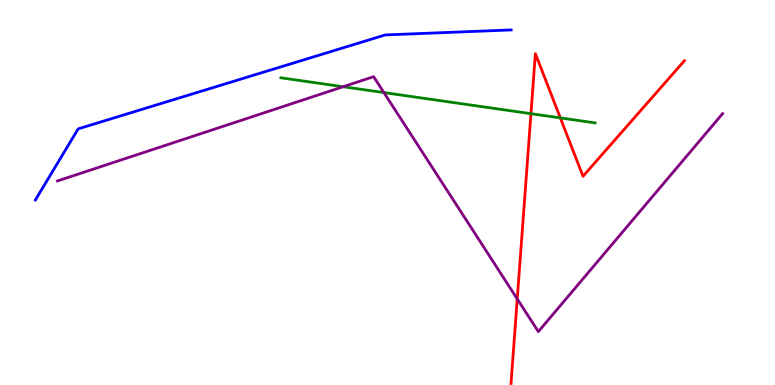[{'lines': ['blue', 'red'], 'intersections': []}, {'lines': ['green', 'red'], 'intersections': [{'x': 6.85, 'y': 7.05}, {'x': 7.23, 'y': 6.94}]}, {'lines': ['purple', 'red'], 'intersections': [{'x': 6.67, 'y': 2.23}]}, {'lines': ['blue', 'green'], 'intersections': []}, {'lines': ['blue', 'purple'], 'intersections': []}, {'lines': ['green', 'purple'], 'intersections': [{'x': 4.43, 'y': 7.75}, {'x': 4.95, 'y': 7.6}]}]